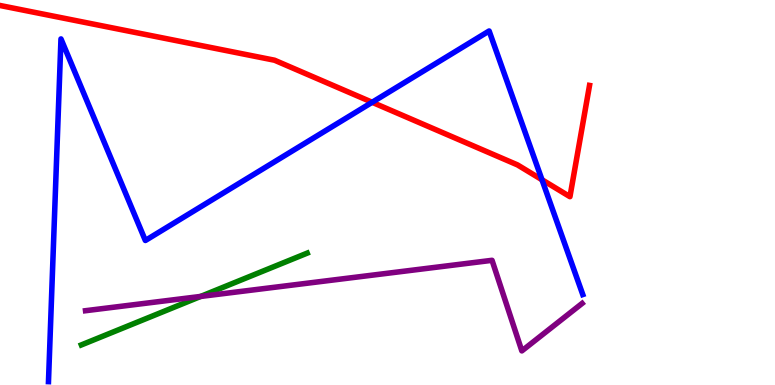[{'lines': ['blue', 'red'], 'intersections': [{'x': 4.8, 'y': 7.34}, {'x': 6.99, 'y': 5.33}]}, {'lines': ['green', 'red'], 'intersections': []}, {'lines': ['purple', 'red'], 'intersections': []}, {'lines': ['blue', 'green'], 'intersections': []}, {'lines': ['blue', 'purple'], 'intersections': []}, {'lines': ['green', 'purple'], 'intersections': [{'x': 2.59, 'y': 2.3}]}]